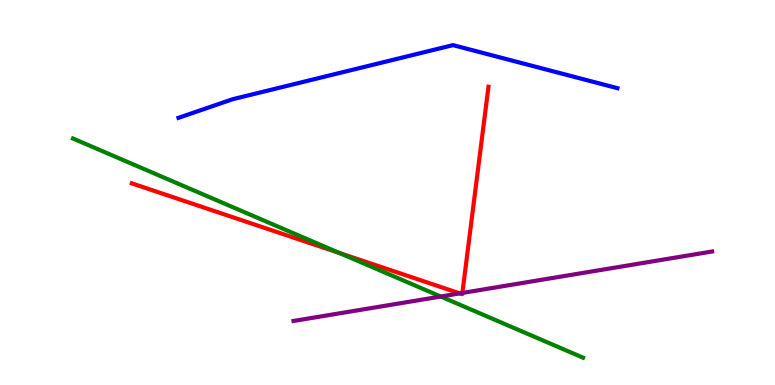[{'lines': ['blue', 'red'], 'intersections': []}, {'lines': ['green', 'red'], 'intersections': [{'x': 4.38, 'y': 3.43}]}, {'lines': ['purple', 'red'], 'intersections': [{'x': 5.93, 'y': 2.38}, {'x': 5.97, 'y': 2.39}]}, {'lines': ['blue', 'green'], 'intersections': []}, {'lines': ['blue', 'purple'], 'intersections': []}, {'lines': ['green', 'purple'], 'intersections': [{'x': 5.69, 'y': 2.3}]}]